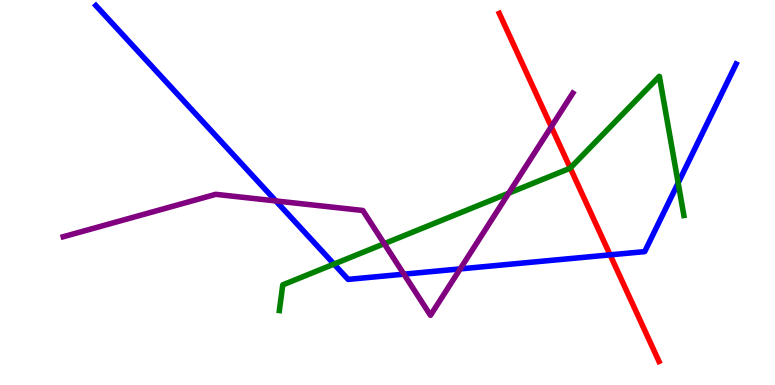[{'lines': ['blue', 'red'], 'intersections': [{'x': 7.87, 'y': 3.38}]}, {'lines': ['green', 'red'], 'intersections': [{'x': 7.36, 'y': 5.64}]}, {'lines': ['purple', 'red'], 'intersections': [{'x': 7.11, 'y': 6.71}]}, {'lines': ['blue', 'green'], 'intersections': [{'x': 4.31, 'y': 3.14}, {'x': 8.75, 'y': 5.25}]}, {'lines': ['blue', 'purple'], 'intersections': [{'x': 3.56, 'y': 4.78}, {'x': 5.21, 'y': 2.88}, {'x': 5.94, 'y': 3.02}]}, {'lines': ['green', 'purple'], 'intersections': [{'x': 4.96, 'y': 3.67}, {'x': 6.56, 'y': 4.98}]}]